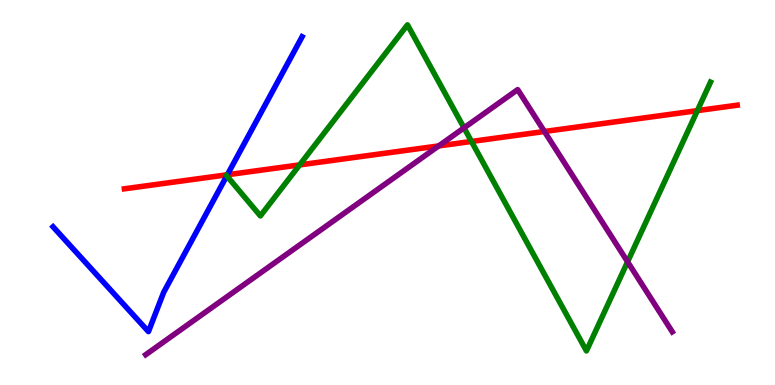[{'lines': ['blue', 'red'], 'intersections': [{'x': 2.93, 'y': 5.46}]}, {'lines': ['green', 'red'], 'intersections': [{'x': 3.87, 'y': 5.72}, {'x': 6.08, 'y': 6.33}, {'x': 9.0, 'y': 7.13}]}, {'lines': ['purple', 'red'], 'intersections': [{'x': 5.66, 'y': 6.21}, {'x': 7.02, 'y': 6.58}]}, {'lines': ['blue', 'green'], 'intersections': [{'x': 2.93, 'y': 5.43}]}, {'lines': ['blue', 'purple'], 'intersections': []}, {'lines': ['green', 'purple'], 'intersections': [{'x': 5.99, 'y': 6.68}, {'x': 8.1, 'y': 3.2}]}]